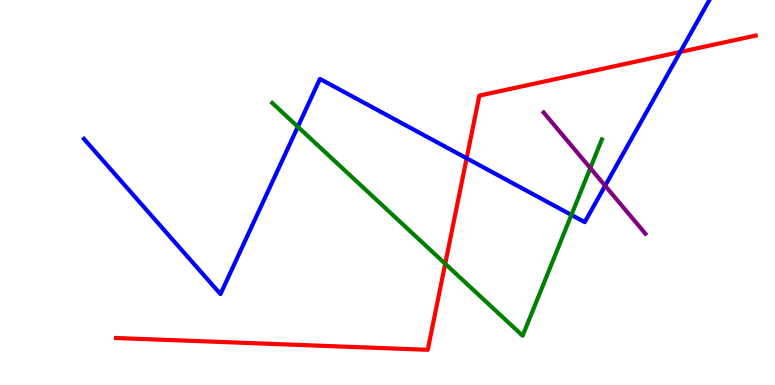[{'lines': ['blue', 'red'], 'intersections': [{'x': 6.02, 'y': 5.89}, {'x': 8.78, 'y': 8.65}]}, {'lines': ['green', 'red'], 'intersections': [{'x': 5.74, 'y': 3.15}]}, {'lines': ['purple', 'red'], 'intersections': []}, {'lines': ['blue', 'green'], 'intersections': [{'x': 3.84, 'y': 6.71}, {'x': 7.37, 'y': 4.42}]}, {'lines': ['blue', 'purple'], 'intersections': [{'x': 7.81, 'y': 5.18}]}, {'lines': ['green', 'purple'], 'intersections': [{'x': 7.62, 'y': 5.63}]}]